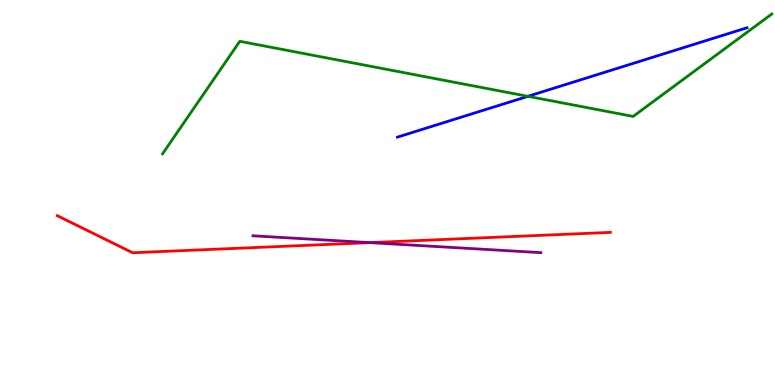[{'lines': ['blue', 'red'], 'intersections': []}, {'lines': ['green', 'red'], 'intersections': []}, {'lines': ['purple', 'red'], 'intersections': [{'x': 4.77, 'y': 3.7}]}, {'lines': ['blue', 'green'], 'intersections': [{'x': 6.81, 'y': 7.5}]}, {'lines': ['blue', 'purple'], 'intersections': []}, {'lines': ['green', 'purple'], 'intersections': []}]